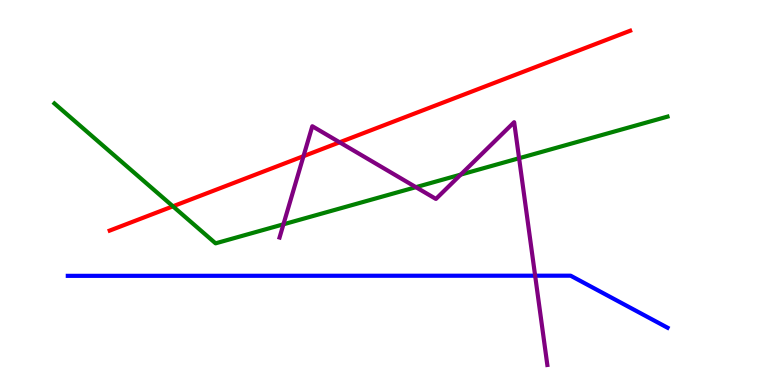[{'lines': ['blue', 'red'], 'intersections': []}, {'lines': ['green', 'red'], 'intersections': [{'x': 2.23, 'y': 4.64}]}, {'lines': ['purple', 'red'], 'intersections': [{'x': 3.92, 'y': 5.94}, {'x': 4.38, 'y': 6.3}]}, {'lines': ['blue', 'green'], 'intersections': []}, {'lines': ['blue', 'purple'], 'intersections': [{'x': 6.9, 'y': 2.84}]}, {'lines': ['green', 'purple'], 'intersections': [{'x': 3.66, 'y': 4.17}, {'x': 5.37, 'y': 5.14}, {'x': 5.94, 'y': 5.46}, {'x': 6.7, 'y': 5.89}]}]